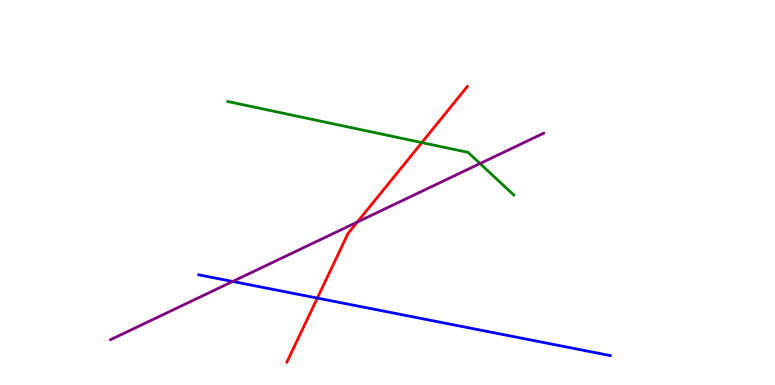[{'lines': ['blue', 'red'], 'intersections': [{'x': 4.09, 'y': 2.26}]}, {'lines': ['green', 'red'], 'intersections': [{'x': 5.44, 'y': 6.3}]}, {'lines': ['purple', 'red'], 'intersections': [{'x': 4.61, 'y': 4.23}]}, {'lines': ['blue', 'green'], 'intersections': []}, {'lines': ['blue', 'purple'], 'intersections': [{'x': 3.0, 'y': 2.69}]}, {'lines': ['green', 'purple'], 'intersections': [{'x': 6.19, 'y': 5.75}]}]